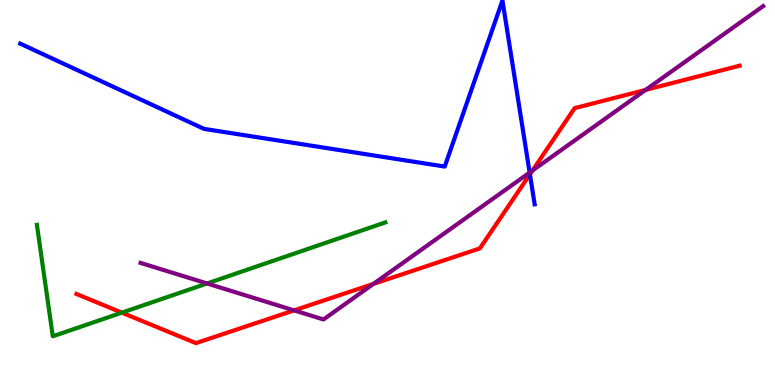[{'lines': ['blue', 'red'], 'intersections': [{'x': 6.84, 'y': 5.47}]}, {'lines': ['green', 'red'], 'intersections': [{'x': 1.57, 'y': 1.88}]}, {'lines': ['purple', 'red'], 'intersections': [{'x': 3.79, 'y': 1.94}, {'x': 4.82, 'y': 2.63}, {'x': 6.87, 'y': 5.57}, {'x': 8.33, 'y': 7.66}]}, {'lines': ['blue', 'green'], 'intersections': []}, {'lines': ['blue', 'purple'], 'intersections': [{'x': 6.83, 'y': 5.52}]}, {'lines': ['green', 'purple'], 'intersections': [{'x': 2.67, 'y': 2.64}]}]